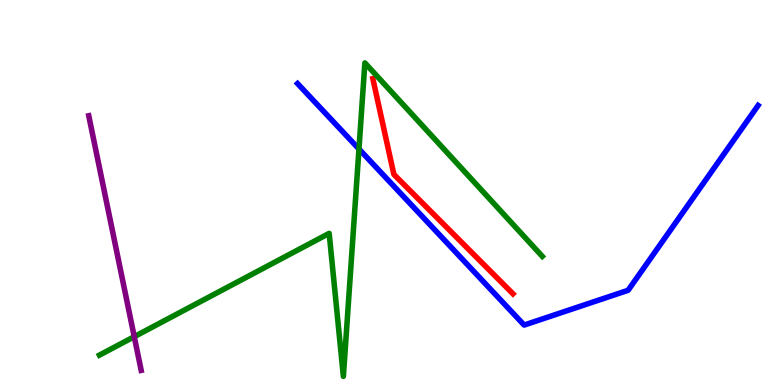[{'lines': ['blue', 'red'], 'intersections': []}, {'lines': ['green', 'red'], 'intersections': []}, {'lines': ['purple', 'red'], 'intersections': []}, {'lines': ['blue', 'green'], 'intersections': [{'x': 4.63, 'y': 6.13}]}, {'lines': ['blue', 'purple'], 'intersections': []}, {'lines': ['green', 'purple'], 'intersections': [{'x': 1.73, 'y': 1.26}]}]